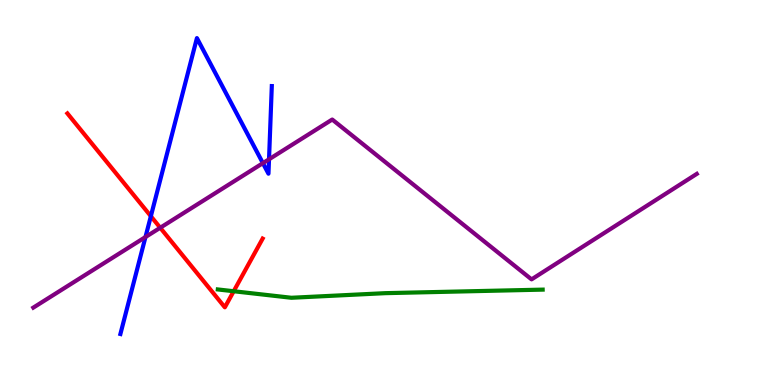[{'lines': ['blue', 'red'], 'intersections': [{'x': 1.95, 'y': 4.38}]}, {'lines': ['green', 'red'], 'intersections': [{'x': 3.02, 'y': 2.44}]}, {'lines': ['purple', 'red'], 'intersections': [{'x': 2.07, 'y': 4.08}]}, {'lines': ['blue', 'green'], 'intersections': []}, {'lines': ['blue', 'purple'], 'intersections': [{'x': 1.88, 'y': 3.84}, {'x': 3.39, 'y': 5.76}, {'x': 3.47, 'y': 5.86}]}, {'lines': ['green', 'purple'], 'intersections': []}]